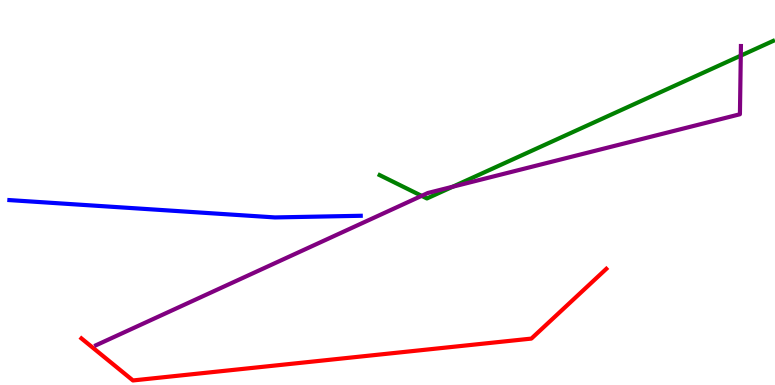[{'lines': ['blue', 'red'], 'intersections': []}, {'lines': ['green', 'red'], 'intersections': []}, {'lines': ['purple', 'red'], 'intersections': []}, {'lines': ['blue', 'green'], 'intersections': []}, {'lines': ['blue', 'purple'], 'intersections': []}, {'lines': ['green', 'purple'], 'intersections': [{'x': 5.44, 'y': 4.91}, {'x': 5.84, 'y': 5.15}, {'x': 9.56, 'y': 8.55}]}]